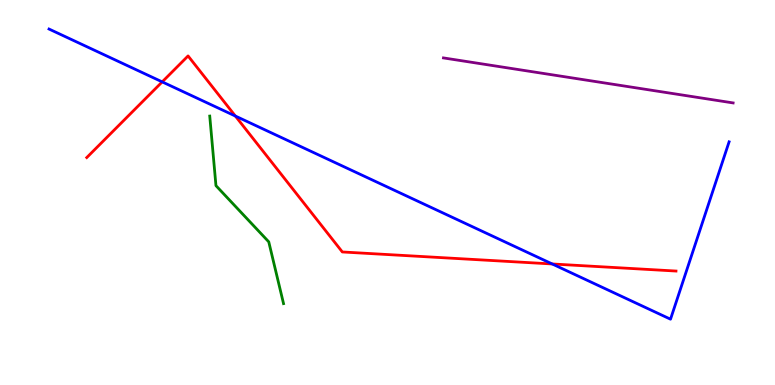[{'lines': ['blue', 'red'], 'intersections': [{'x': 2.09, 'y': 7.87}, {'x': 3.04, 'y': 6.99}, {'x': 7.13, 'y': 3.14}]}, {'lines': ['green', 'red'], 'intersections': []}, {'lines': ['purple', 'red'], 'intersections': []}, {'lines': ['blue', 'green'], 'intersections': []}, {'lines': ['blue', 'purple'], 'intersections': []}, {'lines': ['green', 'purple'], 'intersections': []}]